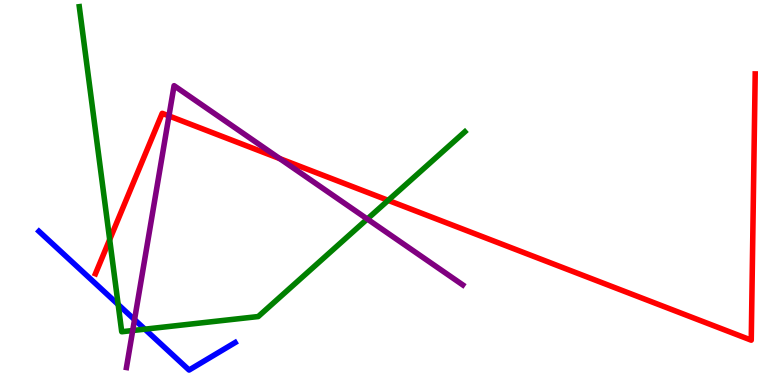[{'lines': ['blue', 'red'], 'intersections': []}, {'lines': ['green', 'red'], 'intersections': [{'x': 1.42, 'y': 3.78}, {'x': 5.01, 'y': 4.8}]}, {'lines': ['purple', 'red'], 'intersections': [{'x': 2.18, 'y': 6.99}, {'x': 3.61, 'y': 5.88}]}, {'lines': ['blue', 'green'], 'intersections': [{'x': 1.52, 'y': 2.09}, {'x': 1.87, 'y': 1.45}]}, {'lines': ['blue', 'purple'], 'intersections': [{'x': 1.74, 'y': 1.7}]}, {'lines': ['green', 'purple'], 'intersections': [{'x': 1.71, 'y': 1.41}, {'x': 4.74, 'y': 4.31}]}]